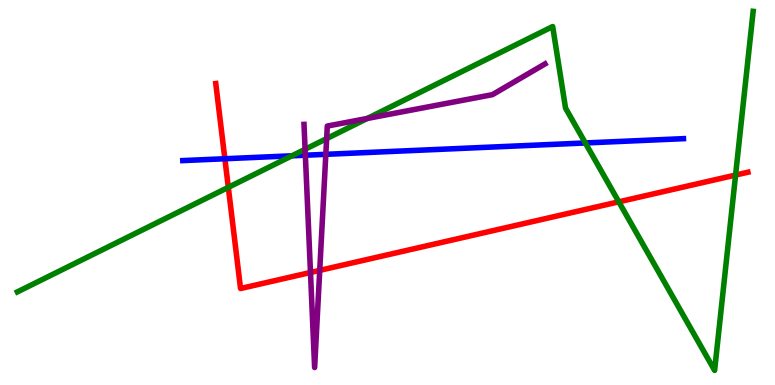[{'lines': ['blue', 'red'], 'intersections': [{'x': 2.9, 'y': 5.88}]}, {'lines': ['green', 'red'], 'intersections': [{'x': 2.95, 'y': 5.13}, {'x': 7.98, 'y': 4.76}, {'x': 9.49, 'y': 5.45}]}, {'lines': ['purple', 'red'], 'intersections': [{'x': 4.01, 'y': 2.92}, {'x': 4.13, 'y': 2.98}]}, {'lines': ['blue', 'green'], 'intersections': [{'x': 3.77, 'y': 5.95}, {'x': 7.55, 'y': 6.29}]}, {'lines': ['blue', 'purple'], 'intersections': [{'x': 3.94, 'y': 5.97}, {'x': 4.2, 'y': 5.99}]}, {'lines': ['green', 'purple'], 'intersections': [{'x': 3.94, 'y': 6.12}, {'x': 4.21, 'y': 6.4}, {'x': 4.74, 'y': 6.92}]}]